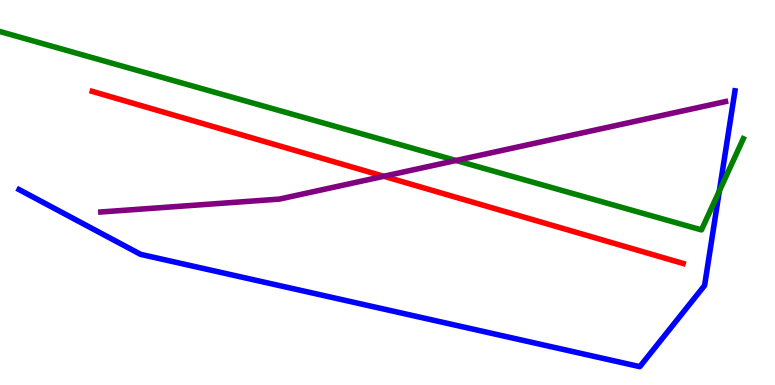[{'lines': ['blue', 'red'], 'intersections': []}, {'lines': ['green', 'red'], 'intersections': []}, {'lines': ['purple', 'red'], 'intersections': [{'x': 4.95, 'y': 5.42}]}, {'lines': ['blue', 'green'], 'intersections': [{'x': 9.28, 'y': 5.04}]}, {'lines': ['blue', 'purple'], 'intersections': []}, {'lines': ['green', 'purple'], 'intersections': [{'x': 5.88, 'y': 5.83}]}]